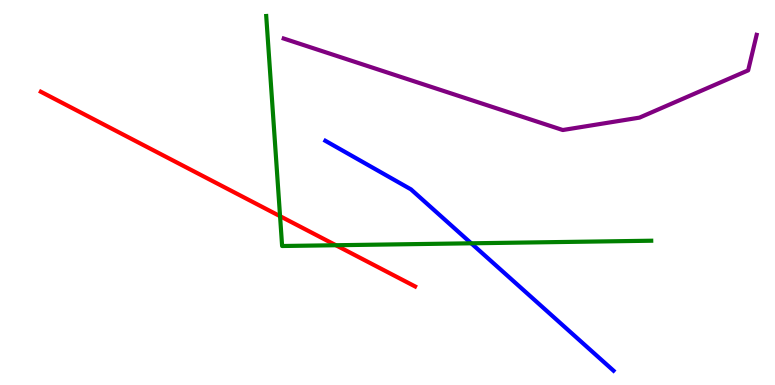[{'lines': ['blue', 'red'], 'intersections': []}, {'lines': ['green', 'red'], 'intersections': [{'x': 3.61, 'y': 4.38}, {'x': 4.33, 'y': 3.63}]}, {'lines': ['purple', 'red'], 'intersections': []}, {'lines': ['blue', 'green'], 'intersections': [{'x': 6.08, 'y': 3.68}]}, {'lines': ['blue', 'purple'], 'intersections': []}, {'lines': ['green', 'purple'], 'intersections': []}]